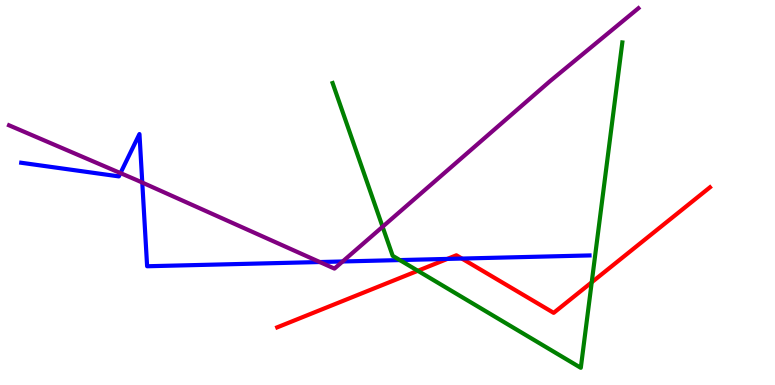[{'lines': ['blue', 'red'], 'intersections': [{'x': 5.77, 'y': 3.27}, {'x': 5.96, 'y': 3.28}]}, {'lines': ['green', 'red'], 'intersections': [{'x': 5.39, 'y': 2.97}, {'x': 7.64, 'y': 2.67}]}, {'lines': ['purple', 'red'], 'intersections': []}, {'lines': ['blue', 'green'], 'intersections': [{'x': 5.16, 'y': 3.24}]}, {'lines': ['blue', 'purple'], 'intersections': [{'x': 1.55, 'y': 5.5}, {'x': 1.84, 'y': 5.26}, {'x': 4.13, 'y': 3.19}, {'x': 4.42, 'y': 3.21}]}, {'lines': ['green', 'purple'], 'intersections': [{'x': 4.94, 'y': 4.11}]}]